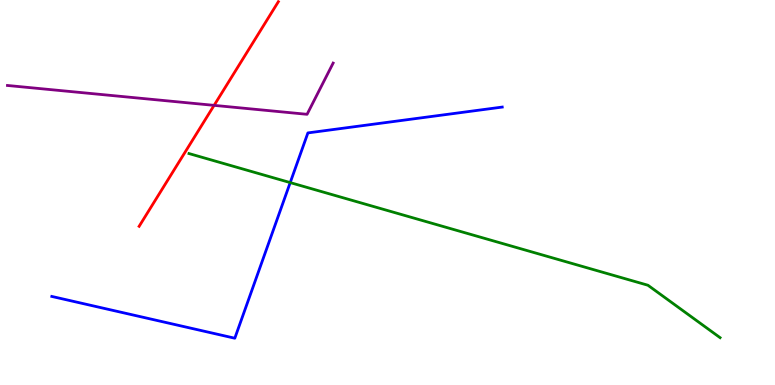[{'lines': ['blue', 'red'], 'intersections': []}, {'lines': ['green', 'red'], 'intersections': []}, {'lines': ['purple', 'red'], 'intersections': [{'x': 2.76, 'y': 7.26}]}, {'lines': ['blue', 'green'], 'intersections': [{'x': 3.74, 'y': 5.26}]}, {'lines': ['blue', 'purple'], 'intersections': []}, {'lines': ['green', 'purple'], 'intersections': []}]